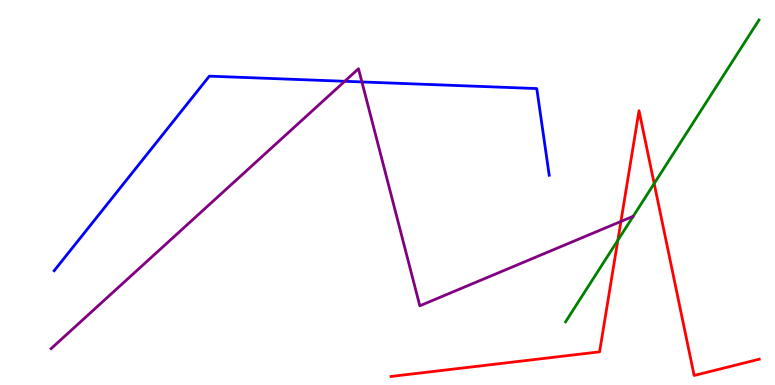[{'lines': ['blue', 'red'], 'intersections': []}, {'lines': ['green', 'red'], 'intersections': [{'x': 7.97, 'y': 3.76}, {'x': 8.44, 'y': 5.23}]}, {'lines': ['purple', 'red'], 'intersections': [{'x': 8.01, 'y': 4.25}]}, {'lines': ['blue', 'green'], 'intersections': []}, {'lines': ['blue', 'purple'], 'intersections': [{'x': 4.45, 'y': 7.89}, {'x': 4.67, 'y': 7.87}]}, {'lines': ['green', 'purple'], 'intersections': []}]